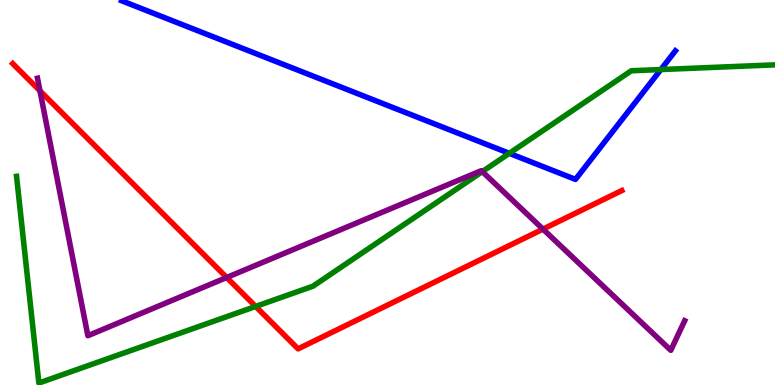[{'lines': ['blue', 'red'], 'intersections': []}, {'lines': ['green', 'red'], 'intersections': [{'x': 3.3, 'y': 2.04}]}, {'lines': ['purple', 'red'], 'intersections': [{'x': 0.516, 'y': 7.64}, {'x': 2.92, 'y': 2.79}, {'x': 7.01, 'y': 4.05}]}, {'lines': ['blue', 'green'], 'intersections': [{'x': 6.57, 'y': 6.02}, {'x': 8.53, 'y': 8.19}]}, {'lines': ['blue', 'purple'], 'intersections': []}, {'lines': ['green', 'purple'], 'intersections': [{'x': 6.22, 'y': 5.54}]}]